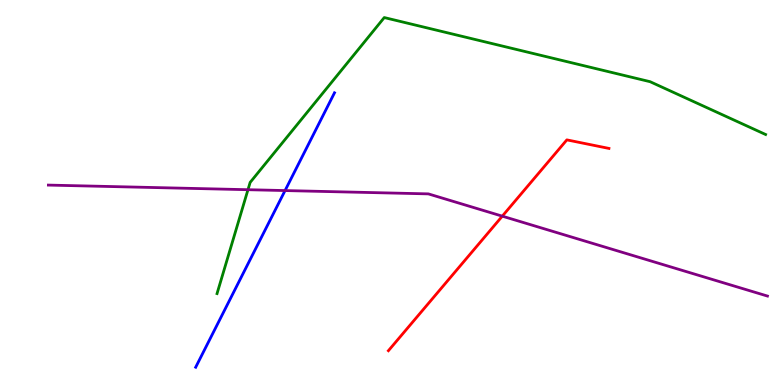[{'lines': ['blue', 'red'], 'intersections': []}, {'lines': ['green', 'red'], 'intersections': []}, {'lines': ['purple', 'red'], 'intersections': [{'x': 6.48, 'y': 4.39}]}, {'lines': ['blue', 'green'], 'intersections': []}, {'lines': ['blue', 'purple'], 'intersections': [{'x': 3.68, 'y': 5.05}]}, {'lines': ['green', 'purple'], 'intersections': [{'x': 3.2, 'y': 5.07}]}]